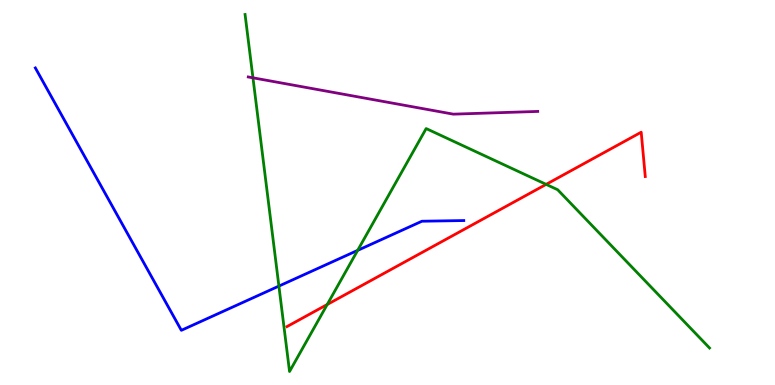[{'lines': ['blue', 'red'], 'intersections': []}, {'lines': ['green', 'red'], 'intersections': [{'x': 4.22, 'y': 2.09}, {'x': 7.05, 'y': 5.21}]}, {'lines': ['purple', 'red'], 'intersections': []}, {'lines': ['blue', 'green'], 'intersections': [{'x': 3.6, 'y': 2.57}, {'x': 4.62, 'y': 3.5}]}, {'lines': ['blue', 'purple'], 'intersections': []}, {'lines': ['green', 'purple'], 'intersections': [{'x': 3.26, 'y': 7.98}]}]